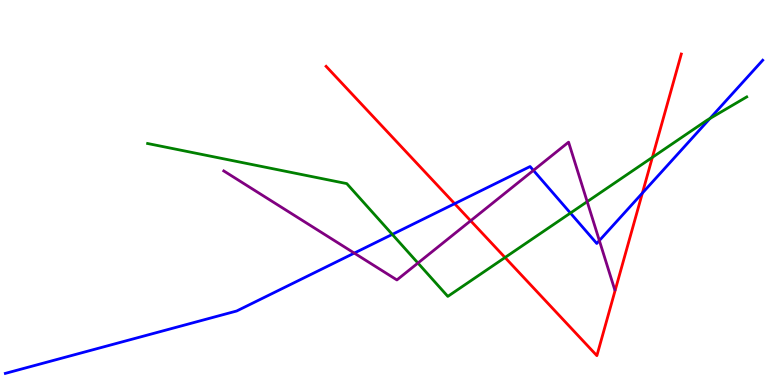[{'lines': ['blue', 'red'], 'intersections': [{'x': 5.87, 'y': 4.71}, {'x': 8.29, 'y': 4.99}]}, {'lines': ['green', 'red'], 'intersections': [{'x': 6.52, 'y': 3.31}, {'x': 8.42, 'y': 5.91}]}, {'lines': ['purple', 'red'], 'intersections': [{'x': 6.07, 'y': 4.27}]}, {'lines': ['blue', 'green'], 'intersections': [{'x': 5.06, 'y': 3.91}, {'x': 7.36, 'y': 4.47}, {'x': 9.16, 'y': 6.92}]}, {'lines': ['blue', 'purple'], 'intersections': [{'x': 4.57, 'y': 3.43}, {'x': 6.88, 'y': 5.57}, {'x': 7.73, 'y': 3.75}]}, {'lines': ['green', 'purple'], 'intersections': [{'x': 5.39, 'y': 3.17}, {'x': 7.58, 'y': 4.76}]}]